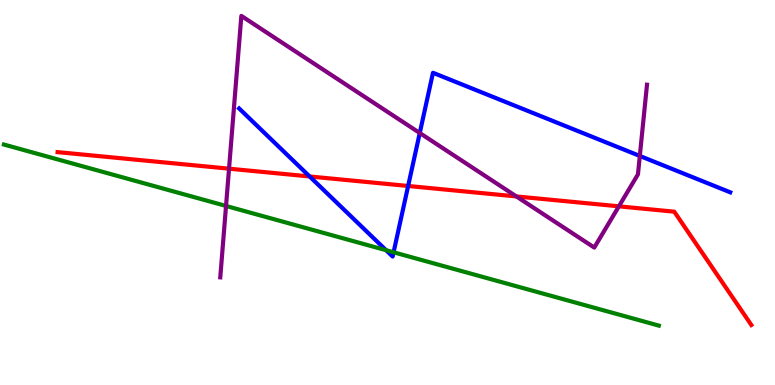[{'lines': ['blue', 'red'], 'intersections': [{'x': 4.0, 'y': 5.42}, {'x': 5.27, 'y': 5.17}]}, {'lines': ['green', 'red'], 'intersections': []}, {'lines': ['purple', 'red'], 'intersections': [{'x': 2.96, 'y': 5.62}, {'x': 6.66, 'y': 4.9}, {'x': 7.99, 'y': 4.64}]}, {'lines': ['blue', 'green'], 'intersections': [{'x': 4.98, 'y': 3.5}, {'x': 5.08, 'y': 3.45}]}, {'lines': ['blue', 'purple'], 'intersections': [{'x': 5.42, 'y': 6.55}, {'x': 8.26, 'y': 5.95}]}, {'lines': ['green', 'purple'], 'intersections': [{'x': 2.92, 'y': 4.65}]}]